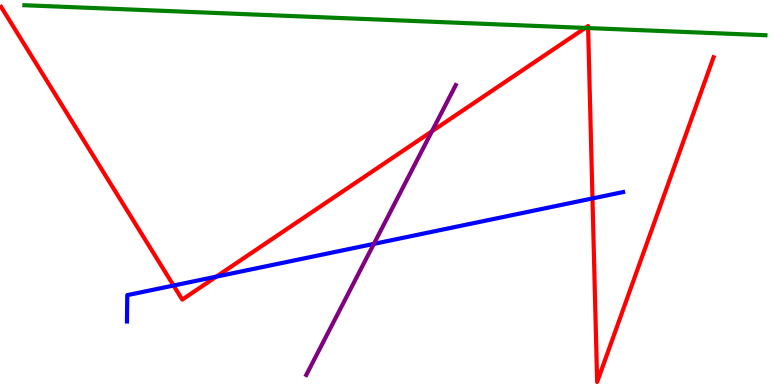[{'lines': ['blue', 'red'], 'intersections': [{'x': 2.24, 'y': 2.58}, {'x': 2.79, 'y': 2.81}, {'x': 7.64, 'y': 4.85}]}, {'lines': ['green', 'red'], 'intersections': [{'x': 7.55, 'y': 9.27}, {'x': 7.59, 'y': 9.27}]}, {'lines': ['purple', 'red'], 'intersections': [{'x': 5.57, 'y': 6.59}]}, {'lines': ['blue', 'green'], 'intersections': []}, {'lines': ['blue', 'purple'], 'intersections': [{'x': 4.82, 'y': 3.67}]}, {'lines': ['green', 'purple'], 'intersections': []}]